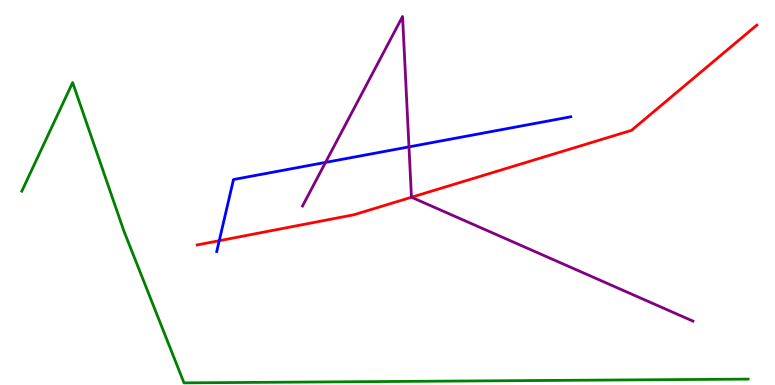[{'lines': ['blue', 'red'], 'intersections': [{'x': 2.83, 'y': 3.75}]}, {'lines': ['green', 'red'], 'intersections': []}, {'lines': ['purple', 'red'], 'intersections': [{'x': 5.31, 'y': 4.88}]}, {'lines': ['blue', 'green'], 'intersections': []}, {'lines': ['blue', 'purple'], 'intersections': [{'x': 4.2, 'y': 5.78}, {'x': 5.28, 'y': 6.18}]}, {'lines': ['green', 'purple'], 'intersections': []}]